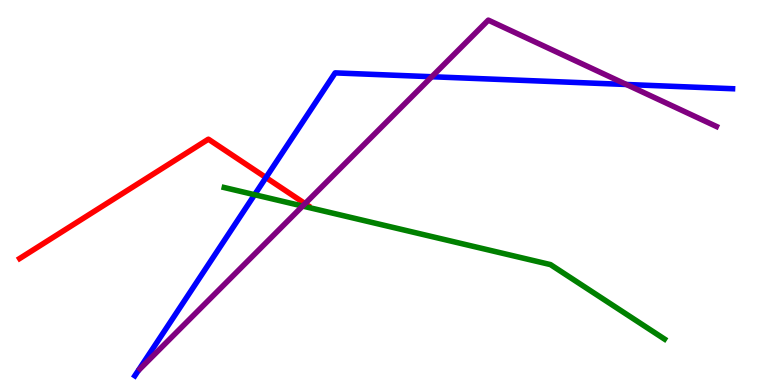[{'lines': ['blue', 'red'], 'intersections': [{'x': 3.43, 'y': 5.39}]}, {'lines': ['green', 'red'], 'intersections': []}, {'lines': ['purple', 'red'], 'intersections': [{'x': 3.94, 'y': 4.71}]}, {'lines': ['blue', 'green'], 'intersections': [{'x': 3.29, 'y': 4.94}]}, {'lines': ['blue', 'purple'], 'intersections': [{'x': 5.57, 'y': 8.01}, {'x': 8.08, 'y': 7.81}]}, {'lines': ['green', 'purple'], 'intersections': [{'x': 3.91, 'y': 4.65}]}]